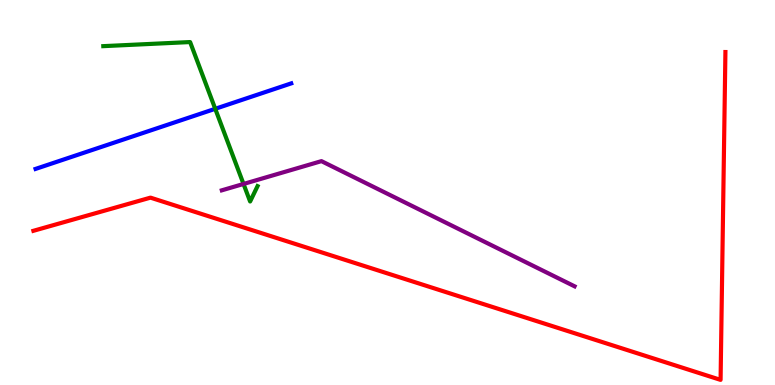[{'lines': ['blue', 'red'], 'intersections': []}, {'lines': ['green', 'red'], 'intersections': []}, {'lines': ['purple', 'red'], 'intersections': []}, {'lines': ['blue', 'green'], 'intersections': [{'x': 2.78, 'y': 7.17}]}, {'lines': ['blue', 'purple'], 'intersections': []}, {'lines': ['green', 'purple'], 'intersections': [{'x': 3.14, 'y': 5.22}]}]